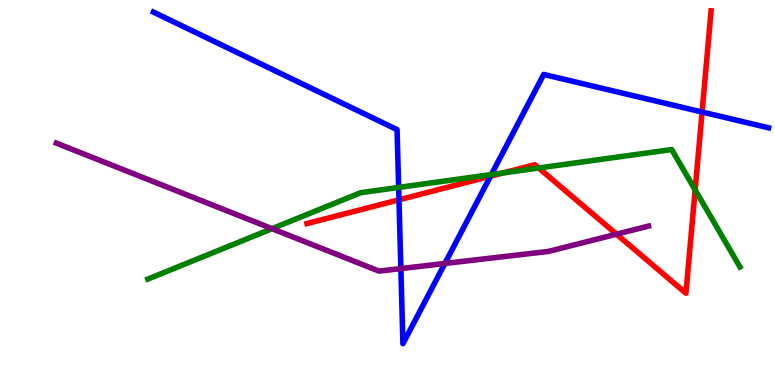[{'lines': ['blue', 'red'], 'intersections': [{'x': 5.15, 'y': 4.81}, {'x': 6.33, 'y': 5.42}, {'x': 9.06, 'y': 7.09}]}, {'lines': ['green', 'red'], 'intersections': [{'x': 6.49, 'y': 5.51}, {'x': 6.95, 'y': 5.64}, {'x': 8.97, 'y': 5.07}]}, {'lines': ['purple', 'red'], 'intersections': [{'x': 7.96, 'y': 3.92}]}, {'lines': ['blue', 'green'], 'intersections': [{'x': 5.14, 'y': 5.13}, {'x': 6.34, 'y': 5.47}]}, {'lines': ['blue', 'purple'], 'intersections': [{'x': 5.17, 'y': 3.02}, {'x': 5.74, 'y': 3.16}]}, {'lines': ['green', 'purple'], 'intersections': [{'x': 3.51, 'y': 4.06}]}]